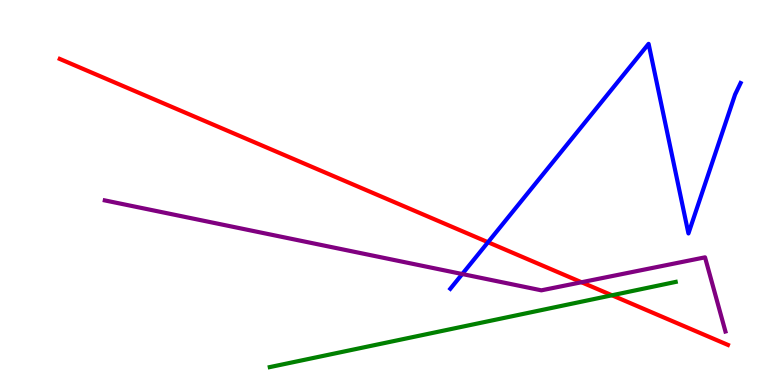[{'lines': ['blue', 'red'], 'intersections': [{'x': 6.3, 'y': 3.71}]}, {'lines': ['green', 'red'], 'intersections': [{'x': 7.9, 'y': 2.33}]}, {'lines': ['purple', 'red'], 'intersections': [{'x': 7.5, 'y': 2.67}]}, {'lines': ['blue', 'green'], 'intersections': []}, {'lines': ['blue', 'purple'], 'intersections': [{'x': 5.96, 'y': 2.88}]}, {'lines': ['green', 'purple'], 'intersections': []}]